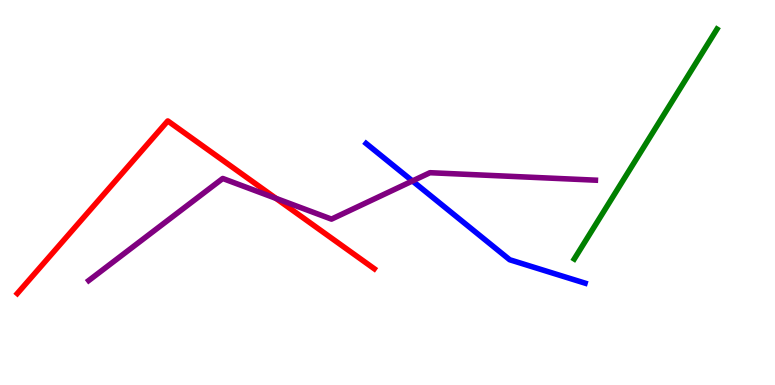[{'lines': ['blue', 'red'], 'intersections': []}, {'lines': ['green', 'red'], 'intersections': []}, {'lines': ['purple', 'red'], 'intersections': [{'x': 3.56, 'y': 4.85}]}, {'lines': ['blue', 'green'], 'intersections': []}, {'lines': ['blue', 'purple'], 'intersections': [{'x': 5.32, 'y': 5.3}]}, {'lines': ['green', 'purple'], 'intersections': []}]